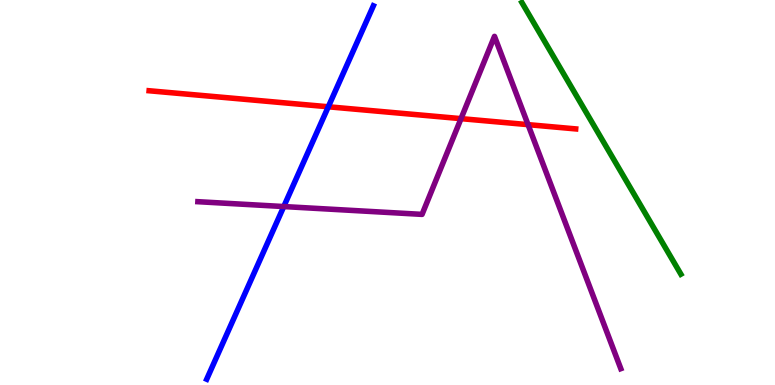[{'lines': ['blue', 'red'], 'intersections': [{'x': 4.24, 'y': 7.23}]}, {'lines': ['green', 'red'], 'intersections': []}, {'lines': ['purple', 'red'], 'intersections': [{'x': 5.95, 'y': 6.92}, {'x': 6.81, 'y': 6.76}]}, {'lines': ['blue', 'green'], 'intersections': []}, {'lines': ['blue', 'purple'], 'intersections': [{'x': 3.66, 'y': 4.63}]}, {'lines': ['green', 'purple'], 'intersections': []}]